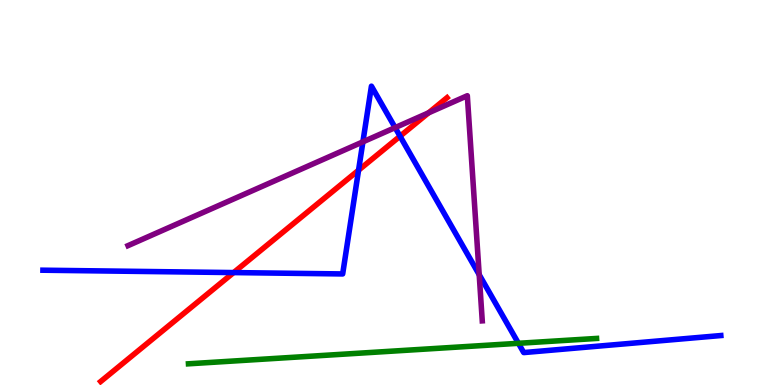[{'lines': ['blue', 'red'], 'intersections': [{'x': 3.01, 'y': 2.92}, {'x': 4.63, 'y': 5.58}, {'x': 5.16, 'y': 6.46}]}, {'lines': ['green', 'red'], 'intersections': []}, {'lines': ['purple', 'red'], 'intersections': [{'x': 5.53, 'y': 7.07}]}, {'lines': ['blue', 'green'], 'intersections': [{'x': 6.69, 'y': 1.08}]}, {'lines': ['blue', 'purple'], 'intersections': [{'x': 4.68, 'y': 6.32}, {'x': 5.1, 'y': 6.69}, {'x': 6.18, 'y': 2.87}]}, {'lines': ['green', 'purple'], 'intersections': []}]